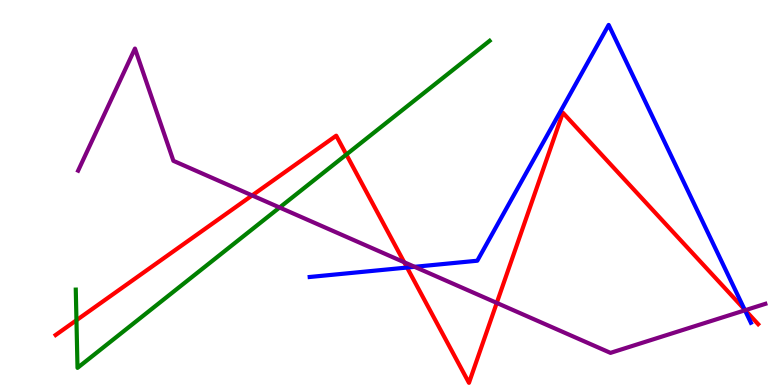[{'lines': ['blue', 'red'], 'intersections': [{'x': 5.25, 'y': 3.05}, {'x': 9.61, 'y': 1.96}]}, {'lines': ['green', 'red'], 'intersections': [{'x': 0.986, 'y': 1.68}, {'x': 4.47, 'y': 5.99}]}, {'lines': ['purple', 'red'], 'intersections': [{'x': 3.25, 'y': 4.92}, {'x': 5.22, 'y': 3.19}, {'x': 6.41, 'y': 2.13}, {'x': 9.62, 'y': 1.94}]}, {'lines': ['blue', 'green'], 'intersections': []}, {'lines': ['blue', 'purple'], 'intersections': [{'x': 5.35, 'y': 3.07}, {'x': 9.61, 'y': 1.94}]}, {'lines': ['green', 'purple'], 'intersections': [{'x': 3.61, 'y': 4.61}]}]